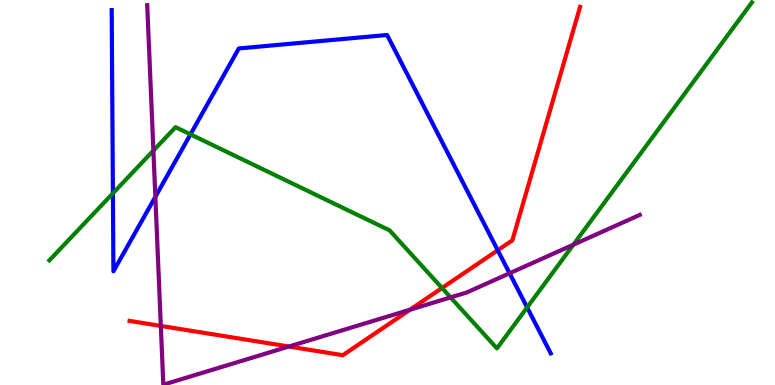[{'lines': ['blue', 'red'], 'intersections': [{'x': 6.42, 'y': 3.5}]}, {'lines': ['green', 'red'], 'intersections': [{'x': 5.7, 'y': 2.52}]}, {'lines': ['purple', 'red'], 'intersections': [{'x': 2.08, 'y': 1.53}, {'x': 3.73, 'y': 0.999}, {'x': 5.29, 'y': 1.95}]}, {'lines': ['blue', 'green'], 'intersections': [{'x': 1.46, 'y': 4.98}, {'x': 2.46, 'y': 6.51}, {'x': 6.8, 'y': 2.01}]}, {'lines': ['blue', 'purple'], 'intersections': [{'x': 2.0, 'y': 4.89}, {'x': 6.58, 'y': 2.9}]}, {'lines': ['green', 'purple'], 'intersections': [{'x': 1.98, 'y': 6.09}, {'x': 5.81, 'y': 2.28}, {'x': 7.4, 'y': 3.64}]}]